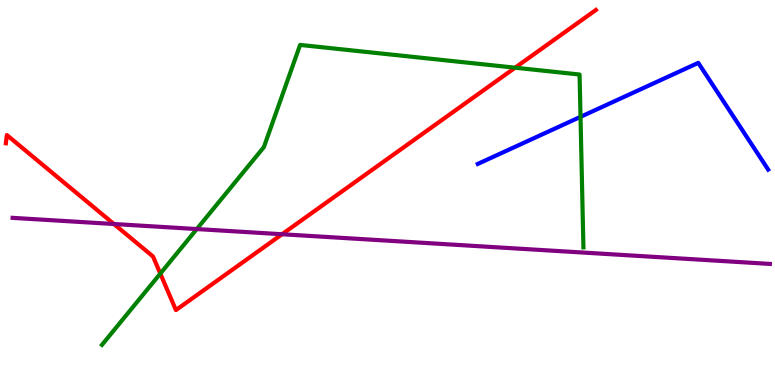[{'lines': ['blue', 'red'], 'intersections': []}, {'lines': ['green', 'red'], 'intersections': [{'x': 2.07, 'y': 2.89}, {'x': 6.65, 'y': 8.24}]}, {'lines': ['purple', 'red'], 'intersections': [{'x': 1.47, 'y': 4.18}, {'x': 3.64, 'y': 3.92}]}, {'lines': ['blue', 'green'], 'intersections': [{'x': 7.49, 'y': 6.97}]}, {'lines': ['blue', 'purple'], 'intersections': []}, {'lines': ['green', 'purple'], 'intersections': [{'x': 2.54, 'y': 4.05}]}]